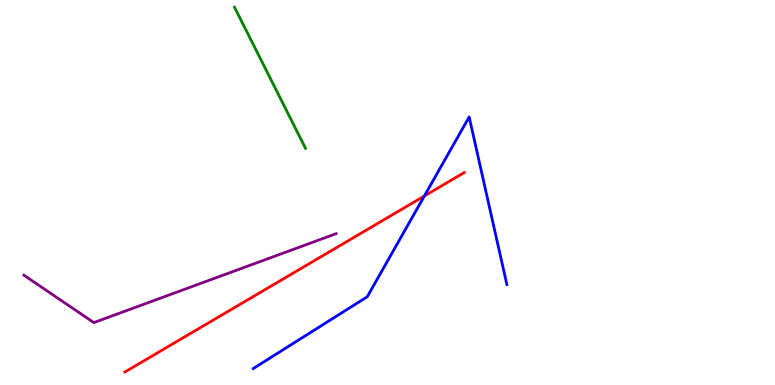[{'lines': ['blue', 'red'], 'intersections': [{'x': 5.48, 'y': 4.91}]}, {'lines': ['green', 'red'], 'intersections': []}, {'lines': ['purple', 'red'], 'intersections': []}, {'lines': ['blue', 'green'], 'intersections': []}, {'lines': ['blue', 'purple'], 'intersections': []}, {'lines': ['green', 'purple'], 'intersections': []}]